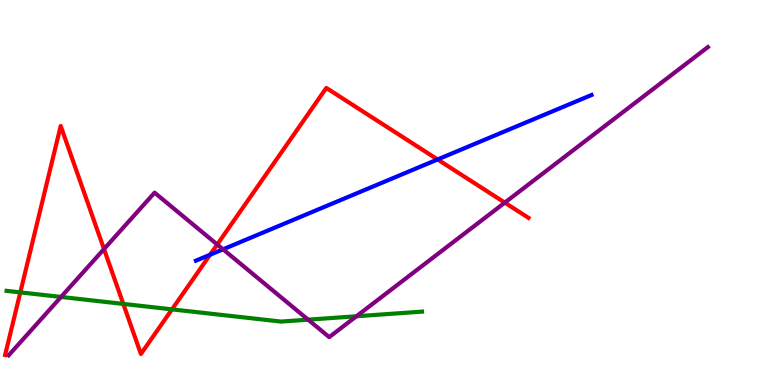[{'lines': ['blue', 'red'], 'intersections': [{'x': 2.71, 'y': 3.38}, {'x': 5.65, 'y': 5.86}]}, {'lines': ['green', 'red'], 'intersections': [{'x': 0.262, 'y': 2.41}, {'x': 1.59, 'y': 2.11}, {'x': 2.22, 'y': 1.96}]}, {'lines': ['purple', 'red'], 'intersections': [{'x': 1.34, 'y': 3.53}, {'x': 2.8, 'y': 3.65}, {'x': 6.51, 'y': 4.74}]}, {'lines': ['blue', 'green'], 'intersections': []}, {'lines': ['blue', 'purple'], 'intersections': [{'x': 2.88, 'y': 3.52}]}, {'lines': ['green', 'purple'], 'intersections': [{'x': 0.788, 'y': 2.29}, {'x': 3.98, 'y': 1.7}, {'x': 4.6, 'y': 1.79}]}]